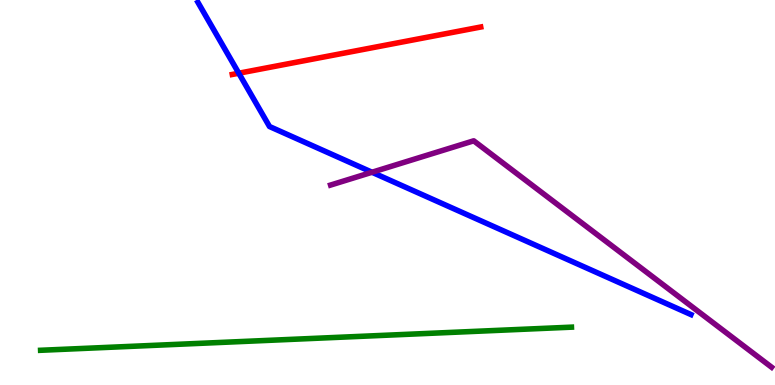[{'lines': ['blue', 'red'], 'intersections': [{'x': 3.08, 'y': 8.1}]}, {'lines': ['green', 'red'], 'intersections': []}, {'lines': ['purple', 'red'], 'intersections': []}, {'lines': ['blue', 'green'], 'intersections': []}, {'lines': ['blue', 'purple'], 'intersections': [{'x': 4.8, 'y': 5.53}]}, {'lines': ['green', 'purple'], 'intersections': []}]